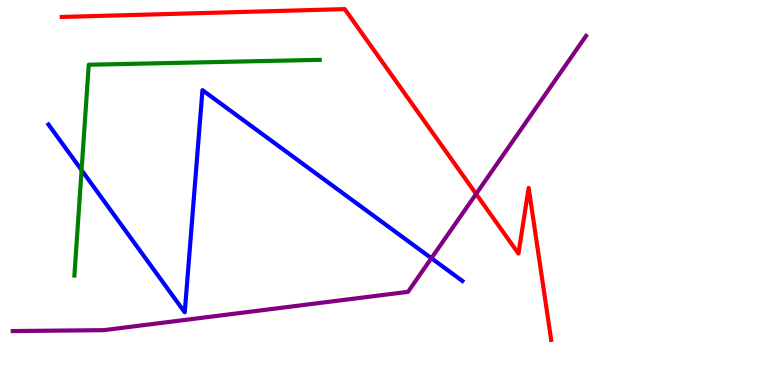[{'lines': ['blue', 'red'], 'intersections': []}, {'lines': ['green', 'red'], 'intersections': []}, {'lines': ['purple', 'red'], 'intersections': [{'x': 6.14, 'y': 4.96}]}, {'lines': ['blue', 'green'], 'intersections': [{'x': 1.05, 'y': 5.58}]}, {'lines': ['blue', 'purple'], 'intersections': [{'x': 5.57, 'y': 3.29}]}, {'lines': ['green', 'purple'], 'intersections': []}]